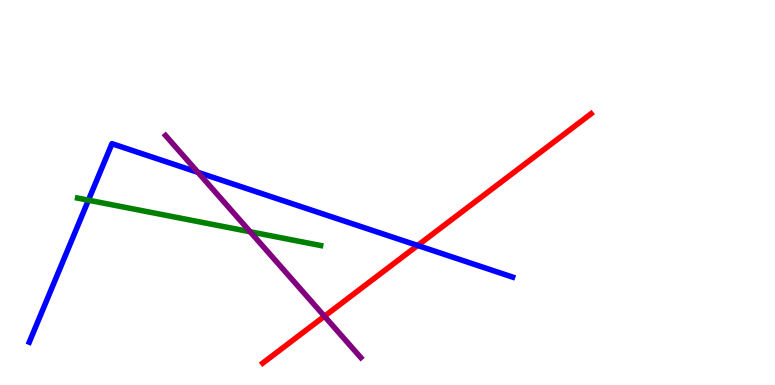[{'lines': ['blue', 'red'], 'intersections': [{'x': 5.39, 'y': 3.62}]}, {'lines': ['green', 'red'], 'intersections': []}, {'lines': ['purple', 'red'], 'intersections': [{'x': 4.19, 'y': 1.79}]}, {'lines': ['blue', 'green'], 'intersections': [{'x': 1.14, 'y': 4.8}]}, {'lines': ['blue', 'purple'], 'intersections': [{'x': 2.55, 'y': 5.52}]}, {'lines': ['green', 'purple'], 'intersections': [{'x': 3.23, 'y': 3.98}]}]